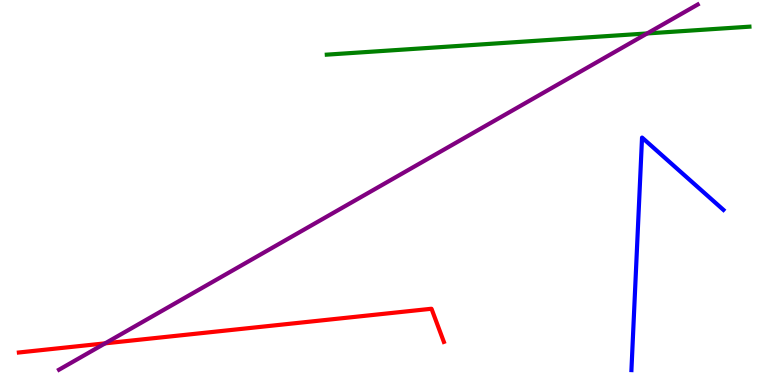[{'lines': ['blue', 'red'], 'intersections': []}, {'lines': ['green', 'red'], 'intersections': []}, {'lines': ['purple', 'red'], 'intersections': [{'x': 1.36, 'y': 1.08}]}, {'lines': ['blue', 'green'], 'intersections': []}, {'lines': ['blue', 'purple'], 'intersections': []}, {'lines': ['green', 'purple'], 'intersections': [{'x': 8.35, 'y': 9.13}]}]